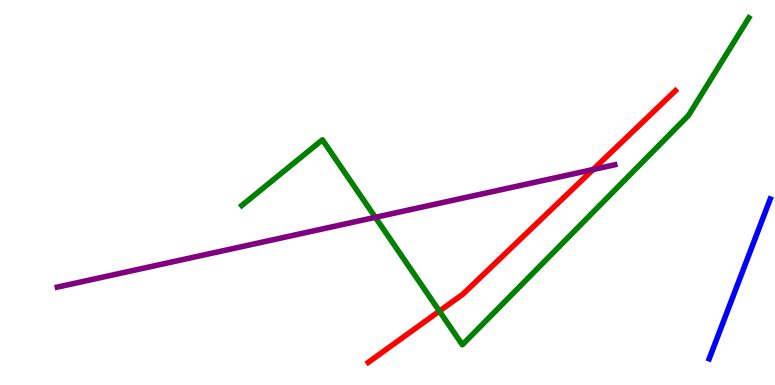[{'lines': ['blue', 'red'], 'intersections': []}, {'lines': ['green', 'red'], 'intersections': [{'x': 5.67, 'y': 1.92}]}, {'lines': ['purple', 'red'], 'intersections': [{'x': 7.65, 'y': 5.6}]}, {'lines': ['blue', 'green'], 'intersections': []}, {'lines': ['blue', 'purple'], 'intersections': []}, {'lines': ['green', 'purple'], 'intersections': [{'x': 4.84, 'y': 4.36}]}]